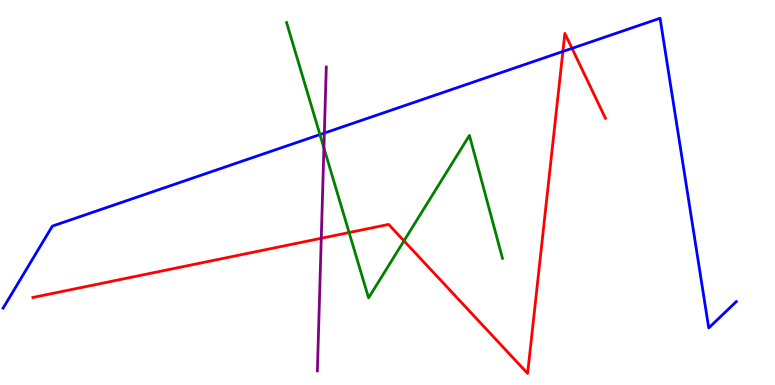[{'lines': ['blue', 'red'], 'intersections': [{'x': 7.26, 'y': 8.66}, {'x': 7.38, 'y': 8.74}]}, {'lines': ['green', 'red'], 'intersections': [{'x': 4.5, 'y': 3.96}, {'x': 5.21, 'y': 3.74}]}, {'lines': ['purple', 'red'], 'intersections': [{'x': 4.15, 'y': 3.81}]}, {'lines': ['blue', 'green'], 'intersections': [{'x': 4.13, 'y': 6.5}]}, {'lines': ['blue', 'purple'], 'intersections': [{'x': 4.19, 'y': 6.54}]}, {'lines': ['green', 'purple'], 'intersections': [{'x': 4.18, 'y': 6.16}]}]